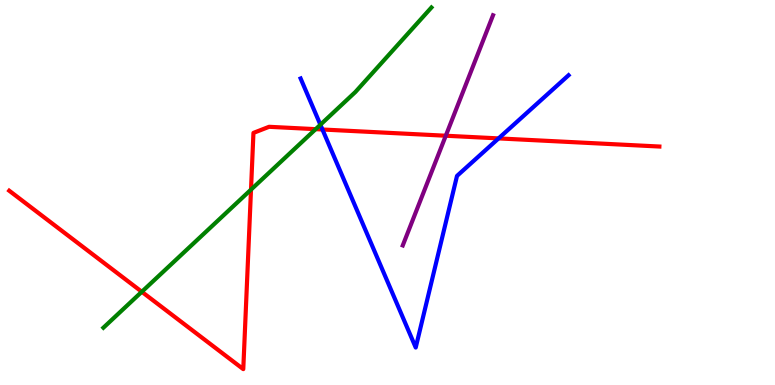[{'lines': ['blue', 'red'], 'intersections': [{'x': 4.16, 'y': 6.64}, {'x': 6.43, 'y': 6.41}]}, {'lines': ['green', 'red'], 'intersections': [{'x': 1.83, 'y': 2.42}, {'x': 3.24, 'y': 5.07}, {'x': 4.07, 'y': 6.65}]}, {'lines': ['purple', 'red'], 'intersections': [{'x': 5.75, 'y': 6.47}]}, {'lines': ['blue', 'green'], 'intersections': [{'x': 4.13, 'y': 6.76}]}, {'lines': ['blue', 'purple'], 'intersections': []}, {'lines': ['green', 'purple'], 'intersections': []}]